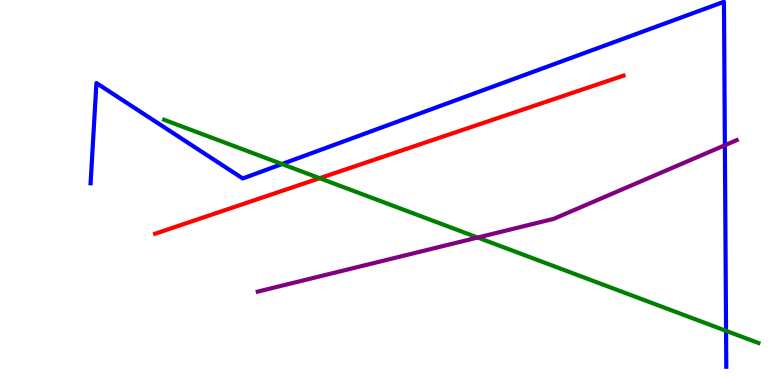[{'lines': ['blue', 'red'], 'intersections': []}, {'lines': ['green', 'red'], 'intersections': [{'x': 4.12, 'y': 5.37}]}, {'lines': ['purple', 'red'], 'intersections': []}, {'lines': ['blue', 'green'], 'intersections': [{'x': 3.64, 'y': 5.74}, {'x': 9.37, 'y': 1.41}]}, {'lines': ['blue', 'purple'], 'intersections': [{'x': 9.35, 'y': 6.23}]}, {'lines': ['green', 'purple'], 'intersections': [{'x': 6.16, 'y': 3.83}]}]